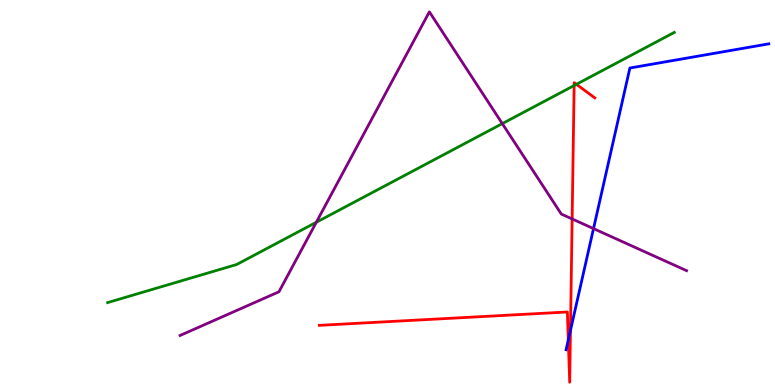[{'lines': ['blue', 'red'], 'intersections': [{'x': 7.33, 'y': 1.17}, {'x': 7.36, 'y': 1.42}]}, {'lines': ['green', 'red'], 'intersections': [{'x': 7.41, 'y': 7.78}, {'x': 7.44, 'y': 7.81}]}, {'lines': ['purple', 'red'], 'intersections': [{'x': 7.38, 'y': 4.31}]}, {'lines': ['blue', 'green'], 'intersections': []}, {'lines': ['blue', 'purple'], 'intersections': [{'x': 7.66, 'y': 4.06}]}, {'lines': ['green', 'purple'], 'intersections': [{'x': 4.08, 'y': 4.23}, {'x': 6.48, 'y': 6.79}]}]